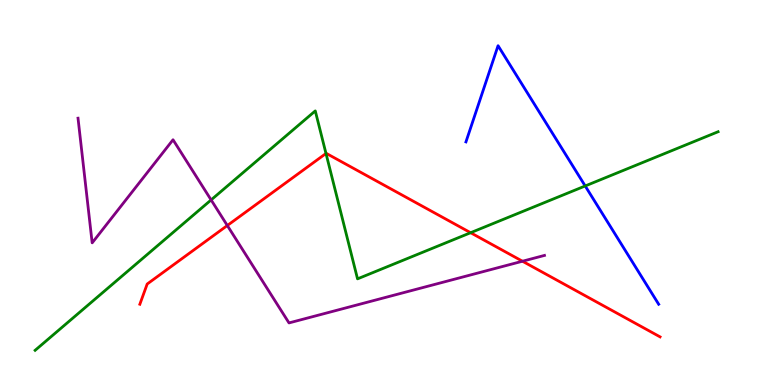[{'lines': ['blue', 'red'], 'intersections': []}, {'lines': ['green', 'red'], 'intersections': [{'x': 4.21, 'y': 6.01}, {'x': 6.07, 'y': 3.96}]}, {'lines': ['purple', 'red'], 'intersections': [{'x': 2.93, 'y': 4.14}, {'x': 6.74, 'y': 3.21}]}, {'lines': ['blue', 'green'], 'intersections': [{'x': 7.55, 'y': 5.17}]}, {'lines': ['blue', 'purple'], 'intersections': []}, {'lines': ['green', 'purple'], 'intersections': [{'x': 2.72, 'y': 4.81}]}]